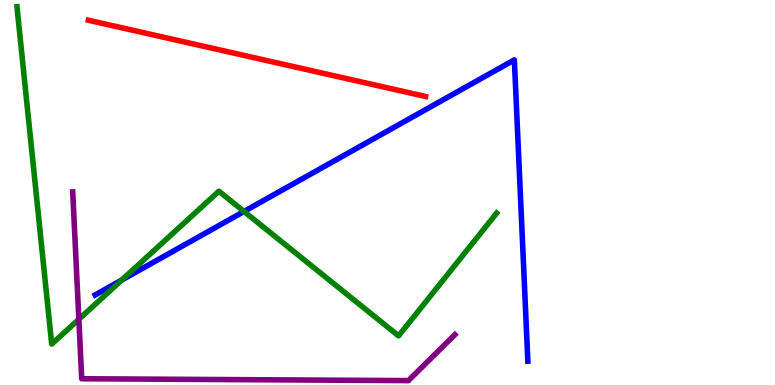[{'lines': ['blue', 'red'], 'intersections': []}, {'lines': ['green', 'red'], 'intersections': []}, {'lines': ['purple', 'red'], 'intersections': []}, {'lines': ['blue', 'green'], 'intersections': [{'x': 1.57, 'y': 2.73}, {'x': 3.15, 'y': 4.51}]}, {'lines': ['blue', 'purple'], 'intersections': []}, {'lines': ['green', 'purple'], 'intersections': [{'x': 1.02, 'y': 1.71}]}]